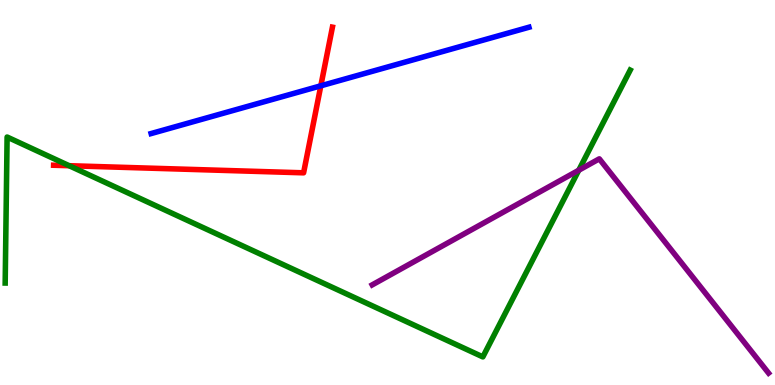[{'lines': ['blue', 'red'], 'intersections': [{'x': 4.14, 'y': 7.77}]}, {'lines': ['green', 'red'], 'intersections': [{'x': 0.892, 'y': 5.7}]}, {'lines': ['purple', 'red'], 'intersections': []}, {'lines': ['blue', 'green'], 'intersections': []}, {'lines': ['blue', 'purple'], 'intersections': []}, {'lines': ['green', 'purple'], 'intersections': [{'x': 7.47, 'y': 5.58}]}]